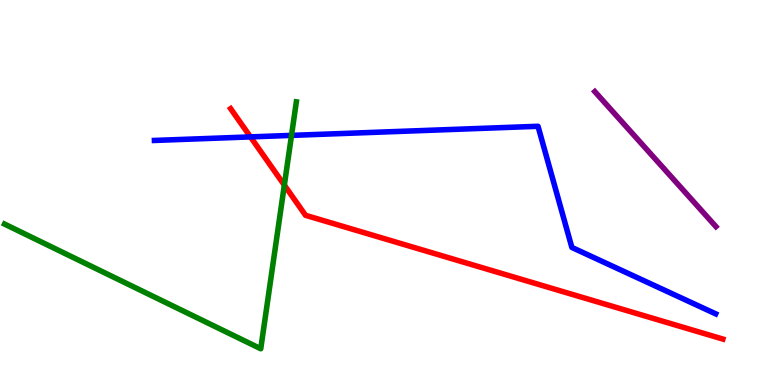[{'lines': ['blue', 'red'], 'intersections': [{'x': 3.23, 'y': 6.44}]}, {'lines': ['green', 'red'], 'intersections': [{'x': 3.67, 'y': 5.19}]}, {'lines': ['purple', 'red'], 'intersections': []}, {'lines': ['blue', 'green'], 'intersections': [{'x': 3.76, 'y': 6.48}]}, {'lines': ['blue', 'purple'], 'intersections': []}, {'lines': ['green', 'purple'], 'intersections': []}]